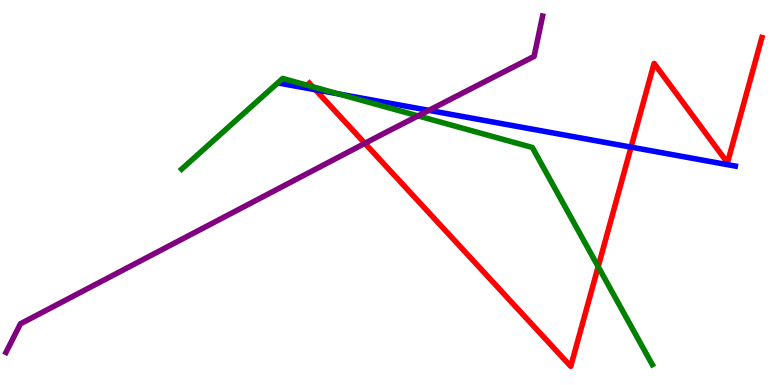[{'lines': ['blue', 'red'], 'intersections': [{'x': 4.07, 'y': 7.67}, {'x': 8.14, 'y': 6.18}]}, {'lines': ['green', 'red'], 'intersections': [{'x': 4.03, 'y': 7.75}, {'x': 7.72, 'y': 3.07}]}, {'lines': ['purple', 'red'], 'intersections': [{'x': 4.71, 'y': 6.28}]}, {'lines': ['blue', 'green'], 'intersections': [{'x': 4.37, 'y': 7.56}]}, {'lines': ['blue', 'purple'], 'intersections': [{'x': 5.53, 'y': 7.13}]}, {'lines': ['green', 'purple'], 'intersections': [{'x': 5.39, 'y': 6.99}]}]